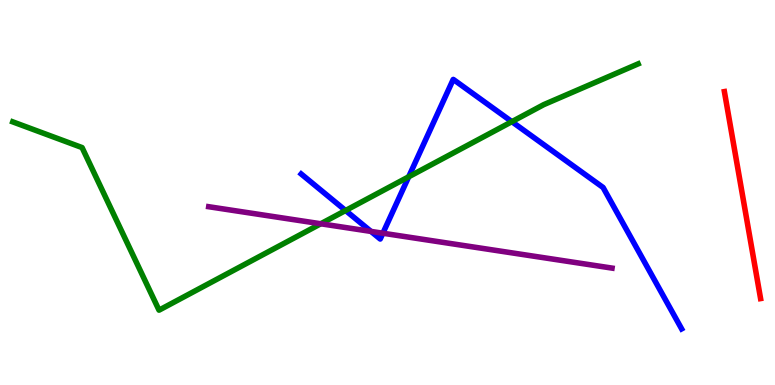[{'lines': ['blue', 'red'], 'intersections': []}, {'lines': ['green', 'red'], 'intersections': []}, {'lines': ['purple', 'red'], 'intersections': []}, {'lines': ['blue', 'green'], 'intersections': [{'x': 4.46, 'y': 4.53}, {'x': 5.27, 'y': 5.41}, {'x': 6.6, 'y': 6.84}]}, {'lines': ['blue', 'purple'], 'intersections': [{'x': 4.79, 'y': 3.99}, {'x': 4.94, 'y': 3.94}]}, {'lines': ['green', 'purple'], 'intersections': [{'x': 4.14, 'y': 4.19}]}]